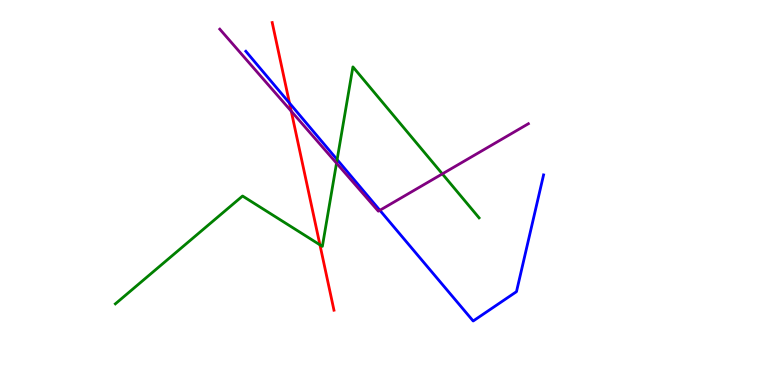[{'lines': ['blue', 'red'], 'intersections': [{'x': 3.74, 'y': 7.32}]}, {'lines': ['green', 'red'], 'intersections': [{'x': 4.13, 'y': 3.64}]}, {'lines': ['purple', 'red'], 'intersections': [{'x': 3.76, 'y': 7.11}]}, {'lines': ['blue', 'green'], 'intersections': [{'x': 4.35, 'y': 5.85}]}, {'lines': ['blue', 'purple'], 'intersections': [{'x': 4.9, 'y': 4.54}]}, {'lines': ['green', 'purple'], 'intersections': [{'x': 4.34, 'y': 5.76}, {'x': 5.71, 'y': 5.48}]}]